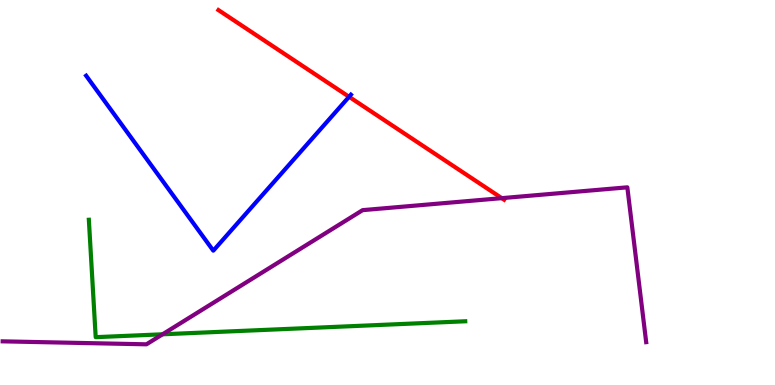[{'lines': ['blue', 'red'], 'intersections': [{'x': 4.5, 'y': 7.49}]}, {'lines': ['green', 'red'], 'intersections': []}, {'lines': ['purple', 'red'], 'intersections': [{'x': 6.47, 'y': 4.85}]}, {'lines': ['blue', 'green'], 'intersections': []}, {'lines': ['blue', 'purple'], 'intersections': []}, {'lines': ['green', 'purple'], 'intersections': [{'x': 2.1, 'y': 1.32}]}]